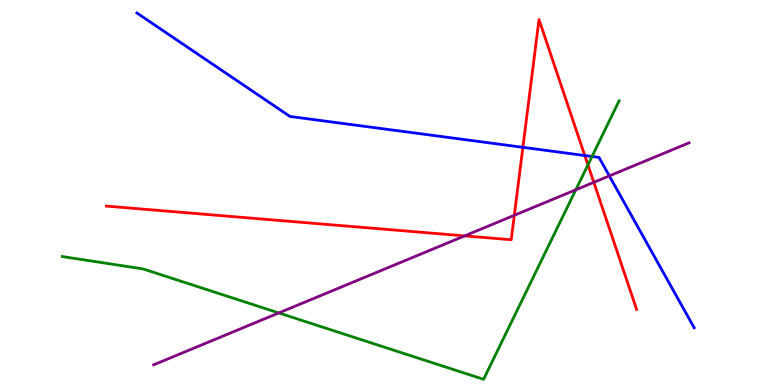[{'lines': ['blue', 'red'], 'intersections': [{'x': 6.75, 'y': 6.17}, {'x': 7.55, 'y': 5.96}]}, {'lines': ['green', 'red'], 'intersections': [{'x': 7.59, 'y': 5.72}]}, {'lines': ['purple', 'red'], 'intersections': [{'x': 6.0, 'y': 3.87}, {'x': 6.64, 'y': 4.41}, {'x': 7.66, 'y': 5.26}]}, {'lines': ['blue', 'green'], 'intersections': [{'x': 7.64, 'y': 5.94}]}, {'lines': ['blue', 'purple'], 'intersections': [{'x': 7.86, 'y': 5.43}]}, {'lines': ['green', 'purple'], 'intersections': [{'x': 3.6, 'y': 1.87}, {'x': 7.43, 'y': 5.07}]}]